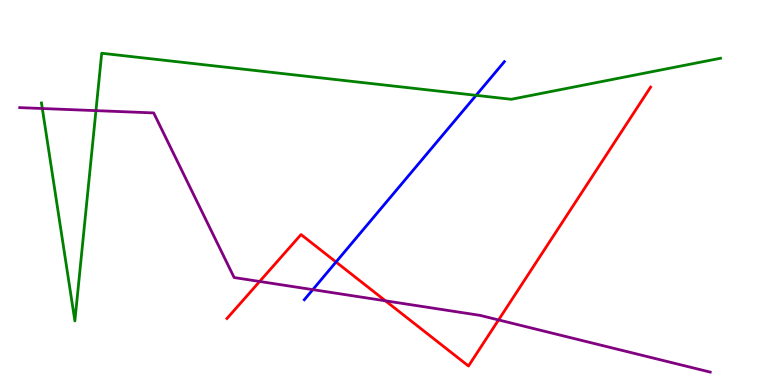[{'lines': ['blue', 'red'], 'intersections': [{'x': 4.34, 'y': 3.19}]}, {'lines': ['green', 'red'], 'intersections': []}, {'lines': ['purple', 'red'], 'intersections': [{'x': 3.35, 'y': 2.69}, {'x': 4.97, 'y': 2.19}, {'x': 6.43, 'y': 1.69}]}, {'lines': ['blue', 'green'], 'intersections': [{'x': 6.14, 'y': 7.52}]}, {'lines': ['blue', 'purple'], 'intersections': [{'x': 4.04, 'y': 2.48}]}, {'lines': ['green', 'purple'], 'intersections': [{'x': 0.546, 'y': 7.18}, {'x': 1.24, 'y': 7.13}]}]